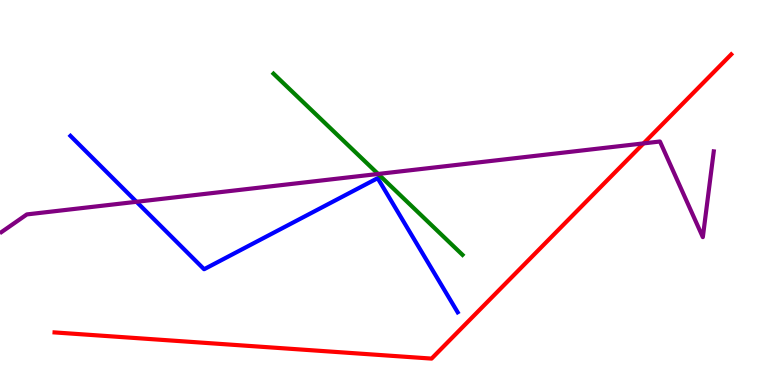[{'lines': ['blue', 'red'], 'intersections': []}, {'lines': ['green', 'red'], 'intersections': []}, {'lines': ['purple', 'red'], 'intersections': [{'x': 8.3, 'y': 6.28}]}, {'lines': ['blue', 'green'], 'intersections': []}, {'lines': ['blue', 'purple'], 'intersections': [{'x': 1.76, 'y': 4.76}]}, {'lines': ['green', 'purple'], 'intersections': [{'x': 4.88, 'y': 5.48}]}]